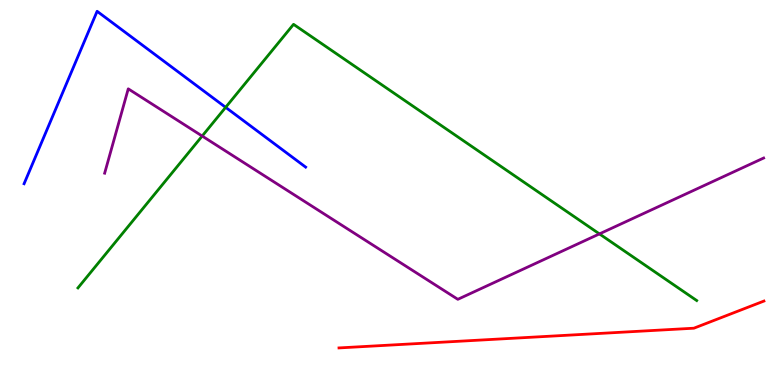[{'lines': ['blue', 'red'], 'intersections': []}, {'lines': ['green', 'red'], 'intersections': []}, {'lines': ['purple', 'red'], 'intersections': []}, {'lines': ['blue', 'green'], 'intersections': [{'x': 2.91, 'y': 7.21}]}, {'lines': ['blue', 'purple'], 'intersections': []}, {'lines': ['green', 'purple'], 'intersections': [{'x': 2.61, 'y': 6.47}, {'x': 7.73, 'y': 3.92}]}]